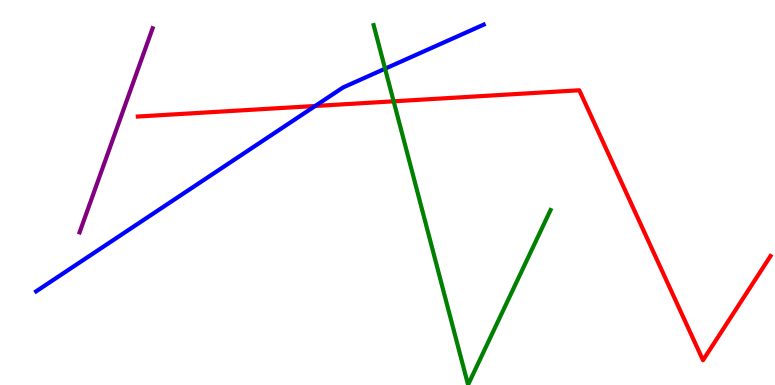[{'lines': ['blue', 'red'], 'intersections': [{'x': 4.07, 'y': 7.25}]}, {'lines': ['green', 'red'], 'intersections': [{'x': 5.08, 'y': 7.37}]}, {'lines': ['purple', 'red'], 'intersections': []}, {'lines': ['blue', 'green'], 'intersections': [{'x': 4.97, 'y': 8.22}]}, {'lines': ['blue', 'purple'], 'intersections': []}, {'lines': ['green', 'purple'], 'intersections': []}]